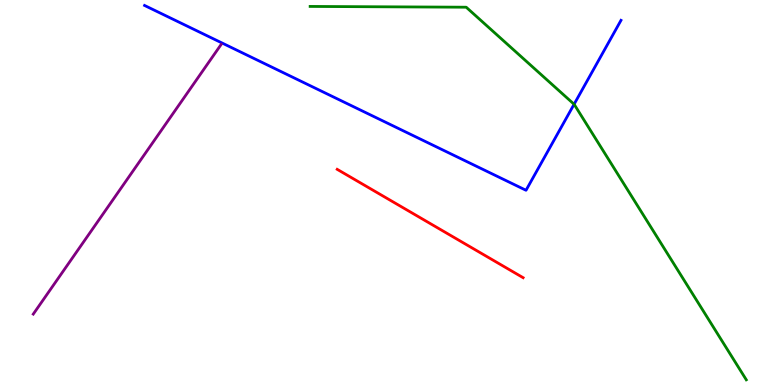[{'lines': ['blue', 'red'], 'intersections': []}, {'lines': ['green', 'red'], 'intersections': []}, {'lines': ['purple', 'red'], 'intersections': []}, {'lines': ['blue', 'green'], 'intersections': [{'x': 7.41, 'y': 7.29}]}, {'lines': ['blue', 'purple'], 'intersections': []}, {'lines': ['green', 'purple'], 'intersections': []}]